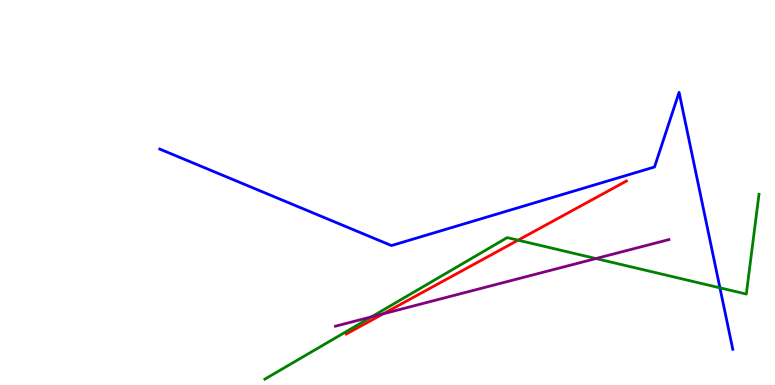[{'lines': ['blue', 'red'], 'intersections': []}, {'lines': ['green', 'red'], 'intersections': [{'x': 6.69, 'y': 3.76}]}, {'lines': ['purple', 'red'], 'intersections': [{'x': 4.95, 'y': 1.85}]}, {'lines': ['blue', 'green'], 'intersections': [{'x': 9.29, 'y': 2.52}]}, {'lines': ['blue', 'purple'], 'intersections': []}, {'lines': ['green', 'purple'], 'intersections': [{'x': 4.79, 'y': 1.77}, {'x': 7.69, 'y': 3.28}]}]